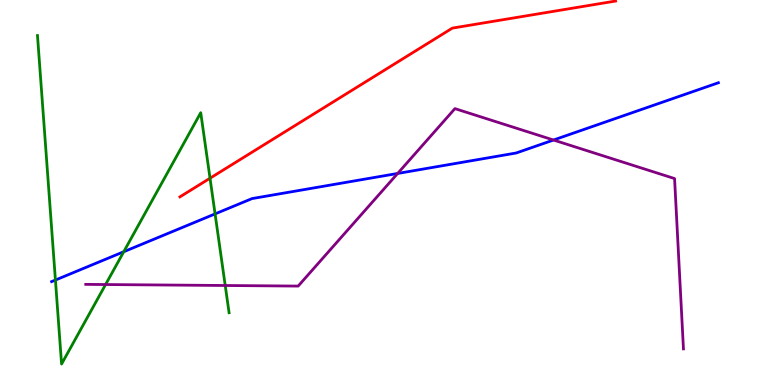[{'lines': ['blue', 'red'], 'intersections': []}, {'lines': ['green', 'red'], 'intersections': [{'x': 2.71, 'y': 5.37}]}, {'lines': ['purple', 'red'], 'intersections': []}, {'lines': ['blue', 'green'], 'intersections': [{'x': 0.715, 'y': 2.73}, {'x': 1.6, 'y': 3.46}, {'x': 2.78, 'y': 4.44}]}, {'lines': ['blue', 'purple'], 'intersections': [{'x': 5.13, 'y': 5.49}, {'x': 7.14, 'y': 6.36}]}, {'lines': ['green', 'purple'], 'intersections': [{'x': 1.36, 'y': 2.61}, {'x': 2.91, 'y': 2.58}]}]